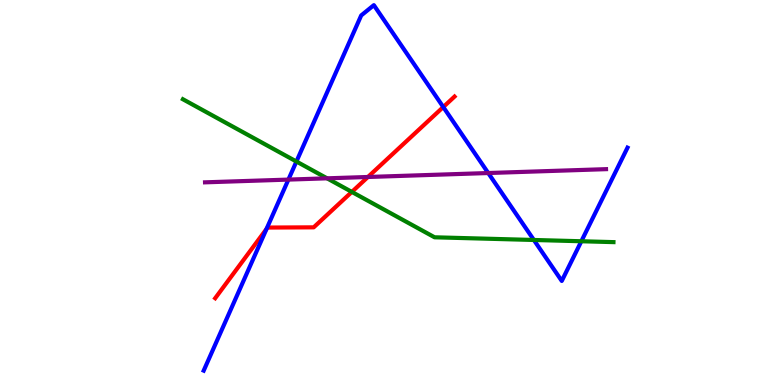[{'lines': ['blue', 'red'], 'intersections': [{'x': 3.44, 'y': 4.05}, {'x': 5.72, 'y': 7.22}]}, {'lines': ['green', 'red'], 'intersections': [{'x': 4.54, 'y': 5.02}]}, {'lines': ['purple', 'red'], 'intersections': [{'x': 4.75, 'y': 5.4}]}, {'lines': ['blue', 'green'], 'intersections': [{'x': 3.82, 'y': 5.8}, {'x': 6.89, 'y': 3.77}, {'x': 7.5, 'y': 3.73}]}, {'lines': ['blue', 'purple'], 'intersections': [{'x': 3.72, 'y': 5.34}, {'x': 6.3, 'y': 5.51}]}, {'lines': ['green', 'purple'], 'intersections': [{'x': 4.22, 'y': 5.37}]}]